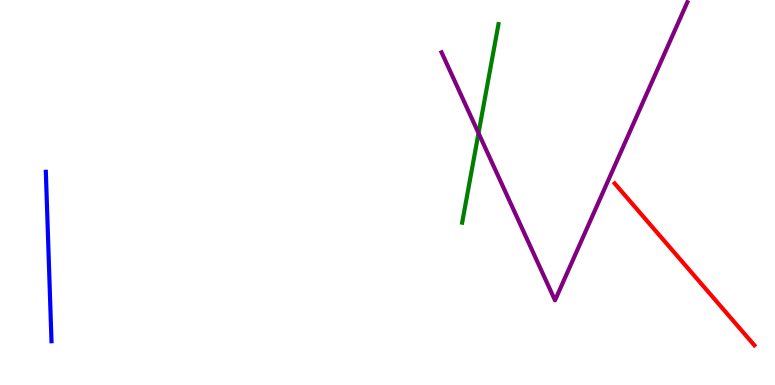[{'lines': ['blue', 'red'], 'intersections': []}, {'lines': ['green', 'red'], 'intersections': []}, {'lines': ['purple', 'red'], 'intersections': []}, {'lines': ['blue', 'green'], 'intersections': []}, {'lines': ['blue', 'purple'], 'intersections': []}, {'lines': ['green', 'purple'], 'intersections': [{'x': 6.17, 'y': 6.54}]}]